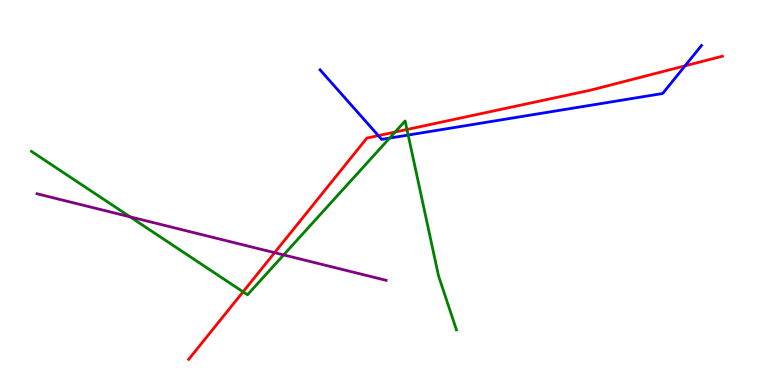[{'lines': ['blue', 'red'], 'intersections': [{'x': 4.88, 'y': 6.48}, {'x': 8.84, 'y': 8.29}]}, {'lines': ['green', 'red'], 'intersections': [{'x': 3.14, 'y': 2.42}, {'x': 5.1, 'y': 6.57}, {'x': 5.25, 'y': 6.64}]}, {'lines': ['purple', 'red'], 'intersections': [{'x': 3.54, 'y': 3.44}]}, {'lines': ['blue', 'green'], 'intersections': [{'x': 5.03, 'y': 6.41}, {'x': 5.27, 'y': 6.49}]}, {'lines': ['blue', 'purple'], 'intersections': []}, {'lines': ['green', 'purple'], 'intersections': [{'x': 1.68, 'y': 4.37}, {'x': 3.66, 'y': 3.38}]}]